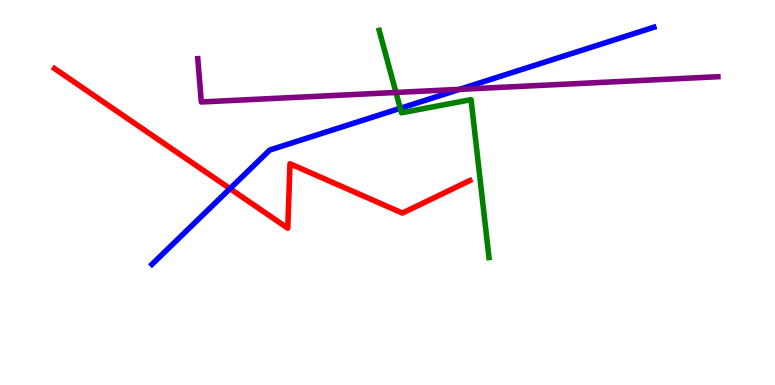[{'lines': ['blue', 'red'], 'intersections': [{'x': 2.97, 'y': 5.1}]}, {'lines': ['green', 'red'], 'intersections': []}, {'lines': ['purple', 'red'], 'intersections': []}, {'lines': ['blue', 'green'], 'intersections': [{'x': 5.16, 'y': 7.19}]}, {'lines': ['blue', 'purple'], 'intersections': [{'x': 5.93, 'y': 7.68}]}, {'lines': ['green', 'purple'], 'intersections': [{'x': 5.11, 'y': 7.6}]}]